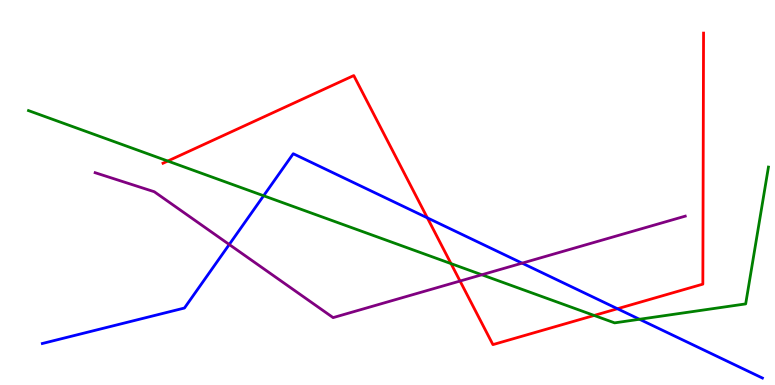[{'lines': ['blue', 'red'], 'intersections': [{'x': 5.51, 'y': 4.34}, {'x': 7.97, 'y': 1.98}]}, {'lines': ['green', 'red'], 'intersections': [{'x': 2.16, 'y': 5.82}, {'x': 5.82, 'y': 3.15}, {'x': 7.67, 'y': 1.81}]}, {'lines': ['purple', 'red'], 'intersections': [{'x': 5.94, 'y': 2.7}]}, {'lines': ['blue', 'green'], 'intersections': [{'x': 3.4, 'y': 4.92}, {'x': 8.25, 'y': 1.71}]}, {'lines': ['blue', 'purple'], 'intersections': [{'x': 2.96, 'y': 3.65}, {'x': 6.74, 'y': 3.16}]}, {'lines': ['green', 'purple'], 'intersections': [{'x': 6.22, 'y': 2.86}]}]